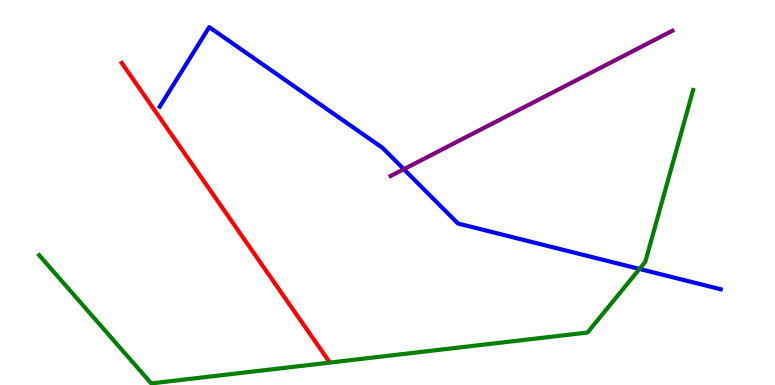[{'lines': ['blue', 'red'], 'intersections': []}, {'lines': ['green', 'red'], 'intersections': []}, {'lines': ['purple', 'red'], 'intersections': []}, {'lines': ['blue', 'green'], 'intersections': [{'x': 8.25, 'y': 3.01}]}, {'lines': ['blue', 'purple'], 'intersections': [{'x': 5.21, 'y': 5.61}]}, {'lines': ['green', 'purple'], 'intersections': []}]